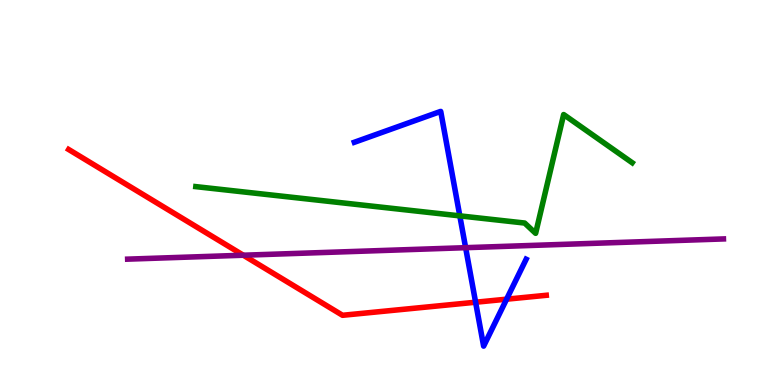[{'lines': ['blue', 'red'], 'intersections': [{'x': 6.14, 'y': 2.15}, {'x': 6.54, 'y': 2.23}]}, {'lines': ['green', 'red'], 'intersections': []}, {'lines': ['purple', 'red'], 'intersections': [{'x': 3.14, 'y': 3.37}]}, {'lines': ['blue', 'green'], 'intersections': [{'x': 5.93, 'y': 4.39}]}, {'lines': ['blue', 'purple'], 'intersections': [{'x': 6.01, 'y': 3.57}]}, {'lines': ['green', 'purple'], 'intersections': []}]